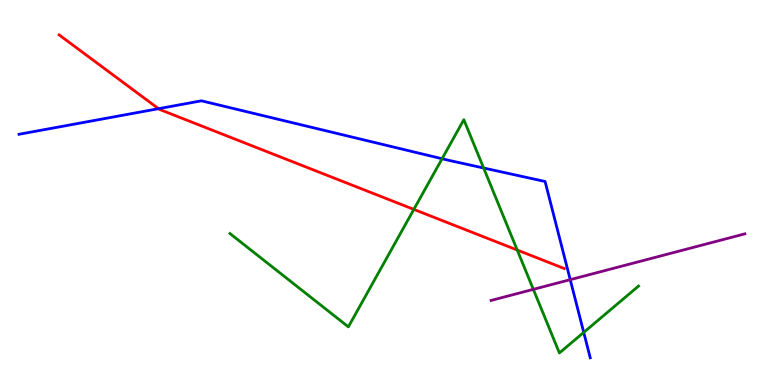[{'lines': ['blue', 'red'], 'intersections': [{'x': 2.05, 'y': 7.18}]}, {'lines': ['green', 'red'], 'intersections': [{'x': 5.34, 'y': 4.56}, {'x': 6.67, 'y': 3.51}]}, {'lines': ['purple', 'red'], 'intersections': []}, {'lines': ['blue', 'green'], 'intersections': [{'x': 5.7, 'y': 5.88}, {'x': 6.24, 'y': 5.64}, {'x': 7.53, 'y': 1.37}]}, {'lines': ['blue', 'purple'], 'intersections': [{'x': 7.36, 'y': 2.74}]}, {'lines': ['green', 'purple'], 'intersections': [{'x': 6.88, 'y': 2.48}]}]